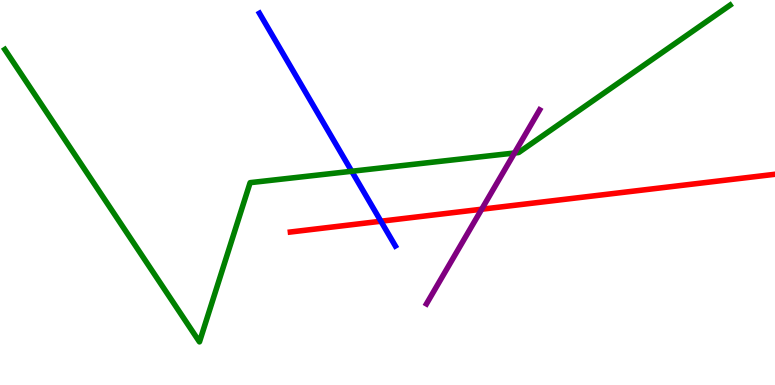[{'lines': ['blue', 'red'], 'intersections': [{'x': 4.91, 'y': 4.25}]}, {'lines': ['green', 'red'], 'intersections': []}, {'lines': ['purple', 'red'], 'intersections': [{'x': 6.22, 'y': 4.57}]}, {'lines': ['blue', 'green'], 'intersections': [{'x': 4.54, 'y': 5.55}]}, {'lines': ['blue', 'purple'], 'intersections': []}, {'lines': ['green', 'purple'], 'intersections': [{'x': 6.64, 'y': 6.03}]}]